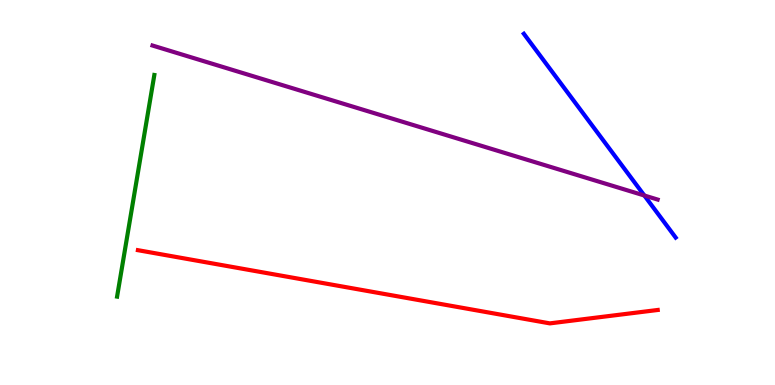[{'lines': ['blue', 'red'], 'intersections': []}, {'lines': ['green', 'red'], 'intersections': []}, {'lines': ['purple', 'red'], 'intersections': []}, {'lines': ['blue', 'green'], 'intersections': []}, {'lines': ['blue', 'purple'], 'intersections': [{'x': 8.31, 'y': 4.92}]}, {'lines': ['green', 'purple'], 'intersections': []}]